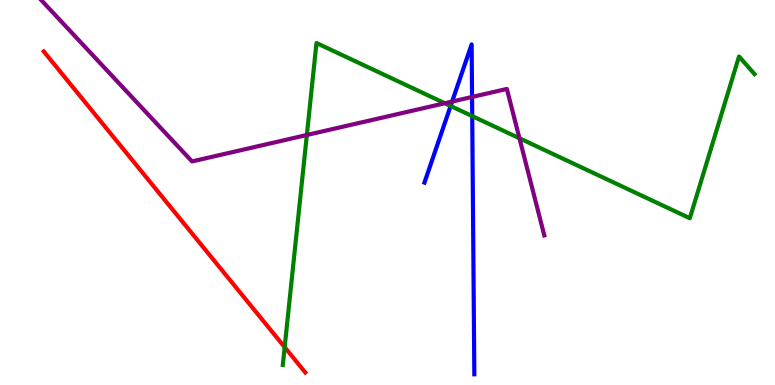[{'lines': ['blue', 'red'], 'intersections': []}, {'lines': ['green', 'red'], 'intersections': [{'x': 3.67, 'y': 0.983}]}, {'lines': ['purple', 'red'], 'intersections': []}, {'lines': ['blue', 'green'], 'intersections': [{'x': 5.81, 'y': 7.25}, {'x': 6.09, 'y': 6.98}]}, {'lines': ['blue', 'purple'], 'intersections': [{'x': 5.83, 'y': 7.36}, {'x': 6.09, 'y': 7.48}]}, {'lines': ['green', 'purple'], 'intersections': [{'x': 3.96, 'y': 6.49}, {'x': 5.74, 'y': 7.32}, {'x': 6.7, 'y': 6.41}]}]